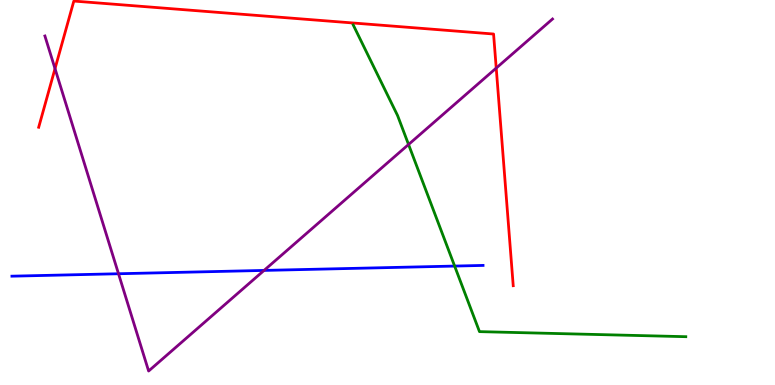[{'lines': ['blue', 'red'], 'intersections': []}, {'lines': ['green', 'red'], 'intersections': []}, {'lines': ['purple', 'red'], 'intersections': [{'x': 0.71, 'y': 8.22}, {'x': 6.4, 'y': 8.23}]}, {'lines': ['blue', 'green'], 'intersections': [{'x': 5.87, 'y': 3.09}]}, {'lines': ['blue', 'purple'], 'intersections': [{'x': 1.53, 'y': 2.89}, {'x': 3.41, 'y': 2.98}]}, {'lines': ['green', 'purple'], 'intersections': [{'x': 5.27, 'y': 6.25}]}]